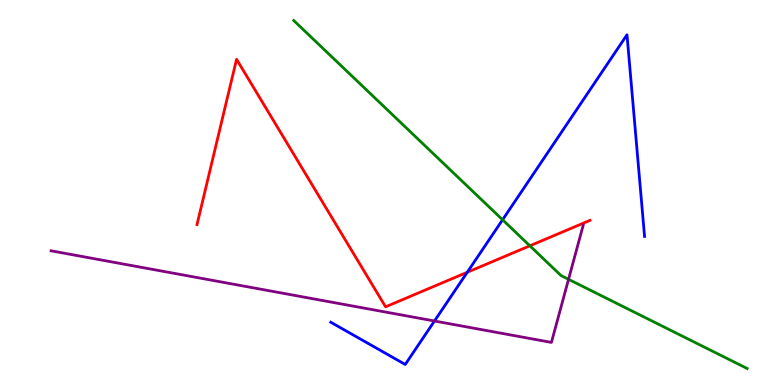[{'lines': ['blue', 'red'], 'intersections': [{'x': 6.03, 'y': 2.93}]}, {'lines': ['green', 'red'], 'intersections': [{'x': 6.84, 'y': 3.62}]}, {'lines': ['purple', 'red'], 'intersections': []}, {'lines': ['blue', 'green'], 'intersections': [{'x': 6.48, 'y': 4.29}]}, {'lines': ['blue', 'purple'], 'intersections': [{'x': 5.61, 'y': 1.66}]}, {'lines': ['green', 'purple'], 'intersections': [{'x': 7.34, 'y': 2.75}]}]